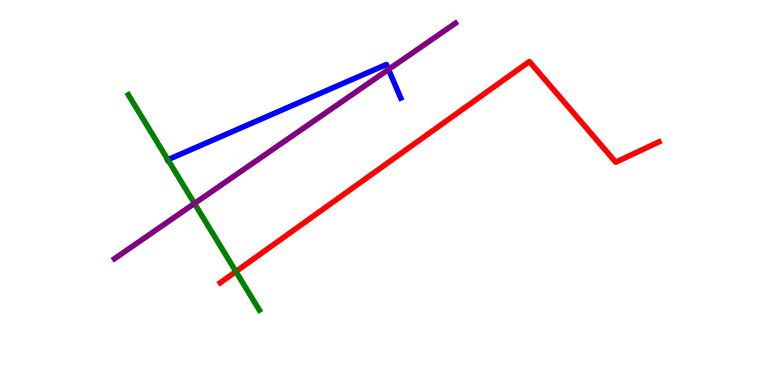[{'lines': ['blue', 'red'], 'intersections': []}, {'lines': ['green', 'red'], 'intersections': [{'x': 3.04, 'y': 2.95}]}, {'lines': ['purple', 'red'], 'intersections': []}, {'lines': ['blue', 'green'], 'intersections': [{'x': 2.17, 'y': 5.85}]}, {'lines': ['blue', 'purple'], 'intersections': [{'x': 5.01, 'y': 8.2}]}, {'lines': ['green', 'purple'], 'intersections': [{'x': 2.51, 'y': 4.72}]}]